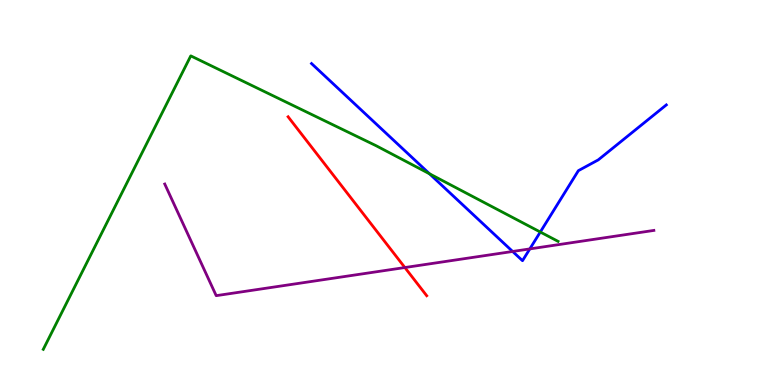[{'lines': ['blue', 'red'], 'intersections': []}, {'lines': ['green', 'red'], 'intersections': []}, {'lines': ['purple', 'red'], 'intersections': [{'x': 5.22, 'y': 3.05}]}, {'lines': ['blue', 'green'], 'intersections': [{'x': 5.54, 'y': 5.49}, {'x': 6.97, 'y': 3.97}]}, {'lines': ['blue', 'purple'], 'intersections': [{'x': 6.61, 'y': 3.47}, {'x': 6.84, 'y': 3.53}]}, {'lines': ['green', 'purple'], 'intersections': []}]